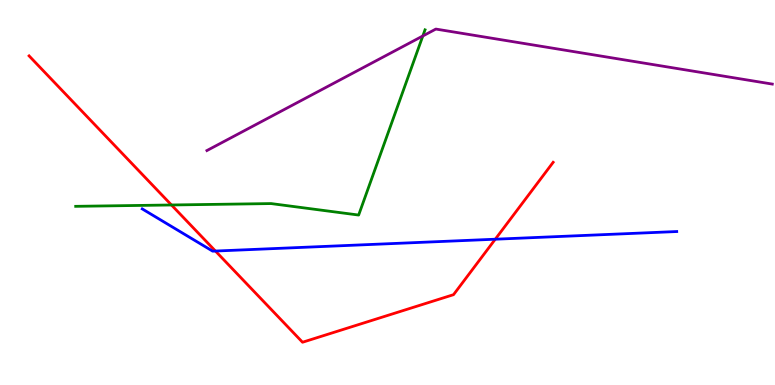[{'lines': ['blue', 'red'], 'intersections': [{'x': 2.78, 'y': 3.48}, {'x': 6.39, 'y': 3.79}]}, {'lines': ['green', 'red'], 'intersections': [{'x': 2.21, 'y': 4.68}]}, {'lines': ['purple', 'red'], 'intersections': []}, {'lines': ['blue', 'green'], 'intersections': []}, {'lines': ['blue', 'purple'], 'intersections': []}, {'lines': ['green', 'purple'], 'intersections': [{'x': 5.46, 'y': 9.07}]}]